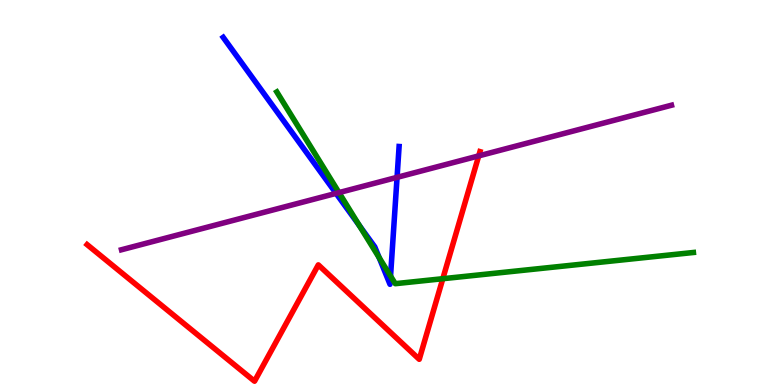[{'lines': ['blue', 'red'], 'intersections': []}, {'lines': ['green', 'red'], 'intersections': [{'x': 5.71, 'y': 2.76}]}, {'lines': ['purple', 'red'], 'intersections': [{'x': 6.18, 'y': 5.95}]}, {'lines': ['blue', 'green'], 'intersections': [{'x': 4.64, 'y': 4.15}, {'x': 4.89, 'y': 3.31}, {'x': 5.04, 'y': 2.83}]}, {'lines': ['blue', 'purple'], 'intersections': [{'x': 4.34, 'y': 4.98}, {'x': 5.12, 'y': 5.39}]}, {'lines': ['green', 'purple'], 'intersections': [{'x': 4.37, 'y': 5.0}]}]